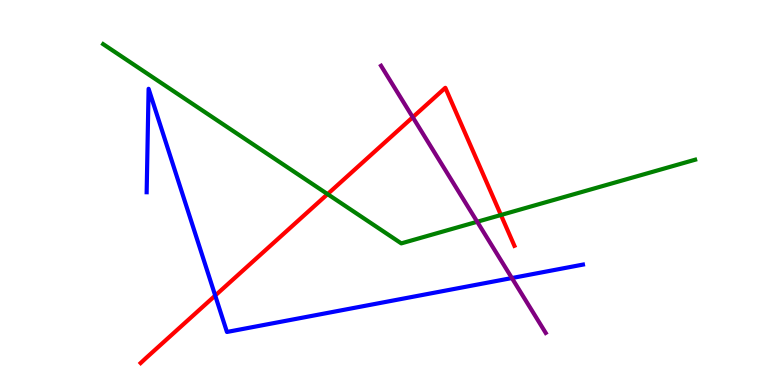[{'lines': ['blue', 'red'], 'intersections': [{'x': 2.78, 'y': 2.32}]}, {'lines': ['green', 'red'], 'intersections': [{'x': 4.23, 'y': 4.96}, {'x': 6.46, 'y': 4.42}]}, {'lines': ['purple', 'red'], 'intersections': [{'x': 5.33, 'y': 6.96}]}, {'lines': ['blue', 'green'], 'intersections': []}, {'lines': ['blue', 'purple'], 'intersections': [{'x': 6.61, 'y': 2.78}]}, {'lines': ['green', 'purple'], 'intersections': [{'x': 6.16, 'y': 4.24}]}]